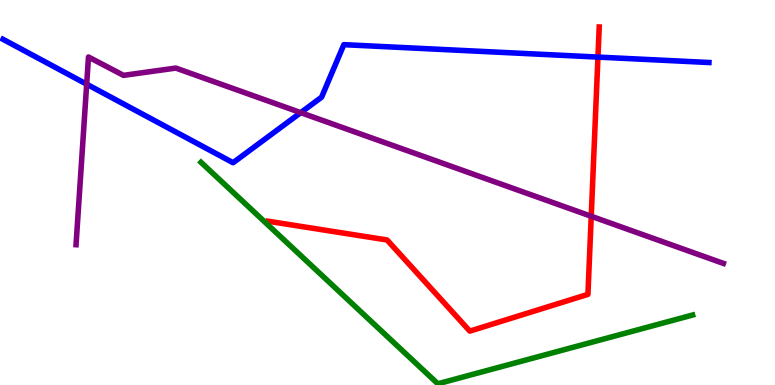[{'lines': ['blue', 'red'], 'intersections': [{'x': 7.72, 'y': 8.52}]}, {'lines': ['green', 'red'], 'intersections': []}, {'lines': ['purple', 'red'], 'intersections': [{'x': 7.63, 'y': 4.38}]}, {'lines': ['blue', 'green'], 'intersections': []}, {'lines': ['blue', 'purple'], 'intersections': [{'x': 1.12, 'y': 7.81}, {'x': 3.88, 'y': 7.07}]}, {'lines': ['green', 'purple'], 'intersections': []}]